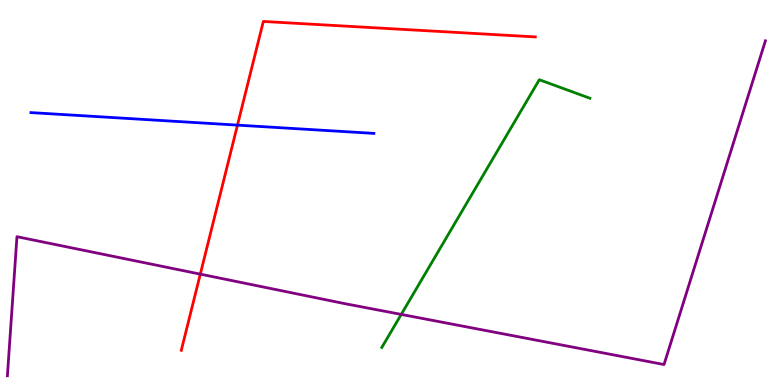[{'lines': ['blue', 'red'], 'intersections': [{'x': 3.06, 'y': 6.75}]}, {'lines': ['green', 'red'], 'intersections': []}, {'lines': ['purple', 'red'], 'intersections': [{'x': 2.58, 'y': 2.88}]}, {'lines': ['blue', 'green'], 'intersections': []}, {'lines': ['blue', 'purple'], 'intersections': []}, {'lines': ['green', 'purple'], 'intersections': [{'x': 5.18, 'y': 1.83}]}]